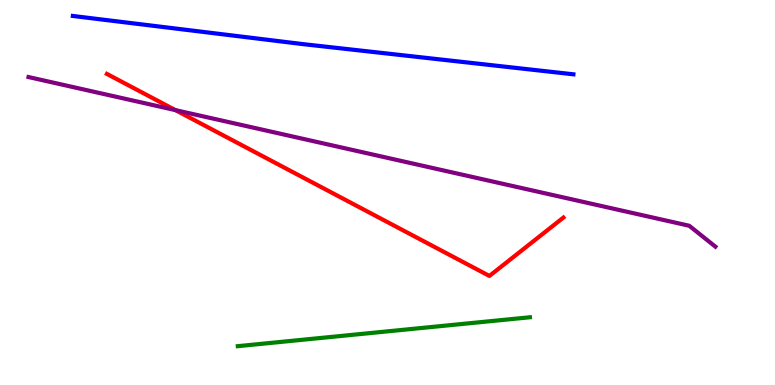[{'lines': ['blue', 'red'], 'intersections': []}, {'lines': ['green', 'red'], 'intersections': []}, {'lines': ['purple', 'red'], 'intersections': [{'x': 2.26, 'y': 7.14}]}, {'lines': ['blue', 'green'], 'intersections': []}, {'lines': ['blue', 'purple'], 'intersections': []}, {'lines': ['green', 'purple'], 'intersections': []}]